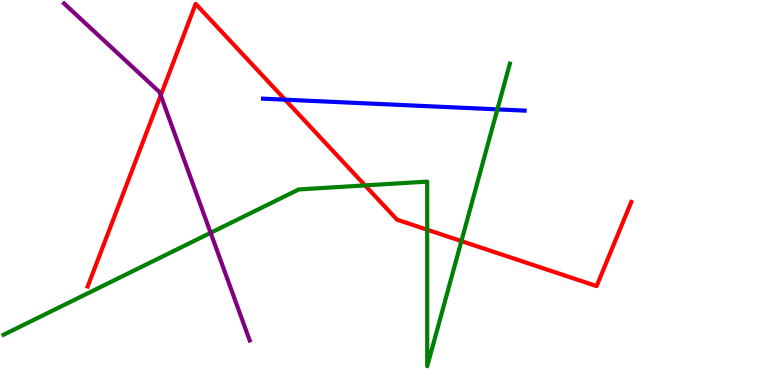[{'lines': ['blue', 'red'], 'intersections': [{'x': 3.68, 'y': 7.41}]}, {'lines': ['green', 'red'], 'intersections': [{'x': 4.71, 'y': 5.18}, {'x': 5.51, 'y': 4.03}, {'x': 5.95, 'y': 3.74}]}, {'lines': ['purple', 'red'], 'intersections': [{'x': 2.07, 'y': 7.52}]}, {'lines': ['blue', 'green'], 'intersections': [{'x': 6.42, 'y': 7.16}]}, {'lines': ['blue', 'purple'], 'intersections': []}, {'lines': ['green', 'purple'], 'intersections': [{'x': 2.72, 'y': 3.95}]}]